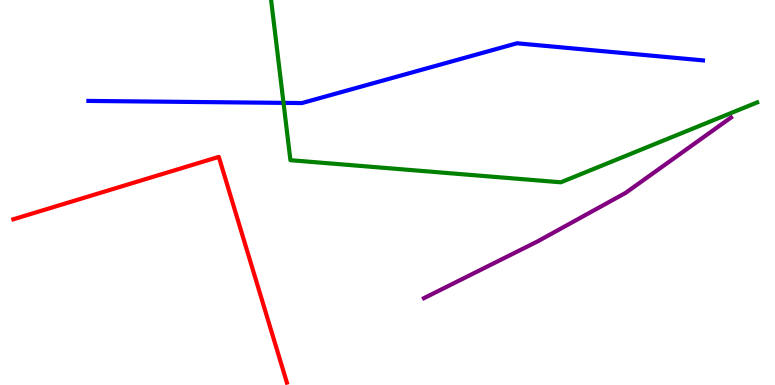[{'lines': ['blue', 'red'], 'intersections': []}, {'lines': ['green', 'red'], 'intersections': []}, {'lines': ['purple', 'red'], 'intersections': []}, {'lines': ['blue', 'green'], 'intersections': [{'x': 3.66, 'y': 7.33}]}, {'lines': ['blue', 'purple'], 'intersections': []}, {'lines': ['green', 'purple'], 'intersections': []}]